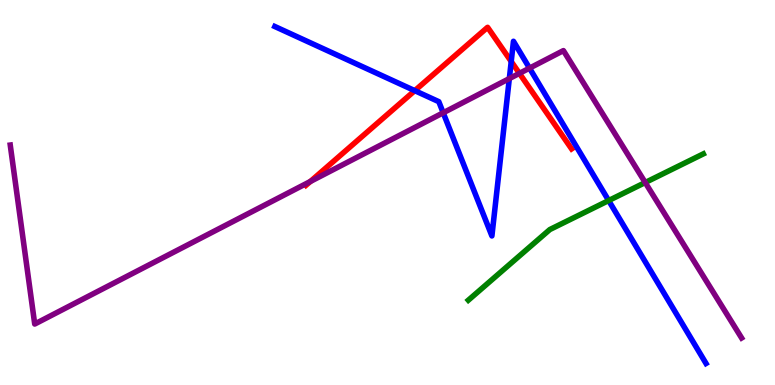[{'lines': ['blue', 'red'], 'intersections': [{'x': 5.35, 'y': 7.65}, {'x': 6.6, 'y': 8.4}]}, {'lines': ['green', 'red'], 'intersections': []}, {'lines': ['purple', 'red'], 'intersections': [{'x': 4.0, 'y': 5.29}, {'x': 6.7, 'y': 8.09}]}, {'lines': ['blue', 'green'], 'intersections': [{'x': 7.85, 'y': 4.79}]}, {'lines': ['blue', 'purple'], 'intersections': [{'x': 5.72, 'y': 7.07}, {'x': 6.57, 'y': 7.96}, {'x': 6.83, 'y': 8.23}]}, {'lines': ['green', 'purple'], 'intersections': [{'x': 8.33, 'y': 5.26}]}]